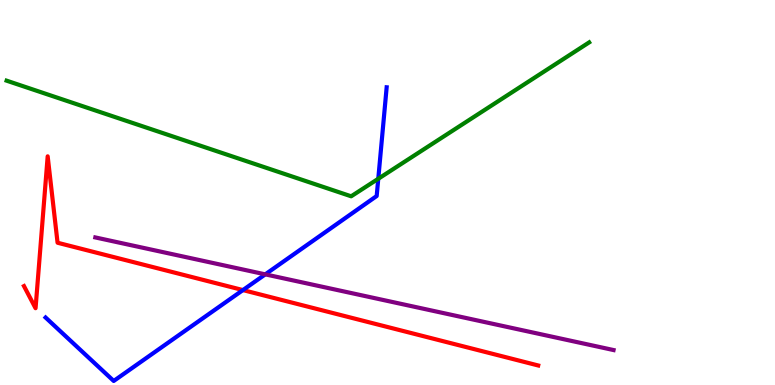[{'lines': ['blue', 'red'], 'intersections': [{'x': 3.13, 'y': 2.47}]}, {'lines': ['green', 'red'], 'intersections': []}, {'lines': ['purple', 'red'], 'intersections': []}, {'lines': ['blue', 'green'], 'intersections': [{'x': 4.88, 'y': 5.36}]}, {'lines': ['blue', 'purple'], 'intersections': [{'x': 3.42, 'y': 2.87}]}, {'lines': ['green', 'purple'], 'intersections': []}]